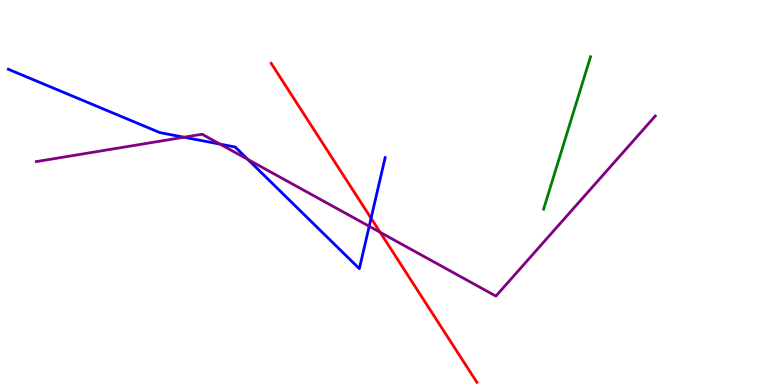[{'lines': ['blue', 'red'], 'intersections': [{'x': 4.79, 'y': 4.33}]}, {'lines': ['green', 'red'], 'intersections': []}, {'lines': ['purple', 'red'], 'intersections': [{'x': 4.91, 'y': 3.97}]}, {'lines': ['blue', 'green'], 'intersections': []}, {'lines': ['blue', 'purple'], 'intersections': [{'x': 2.37, 'y': 6.44}, {'x': 2.84, 'y': 6.26}, {'x': 3.2, 'y': 5.86}, {'x': 4.76, 'y': 4.12}]}, {'lines': ['green', 'purple'], 'intersections': []}]